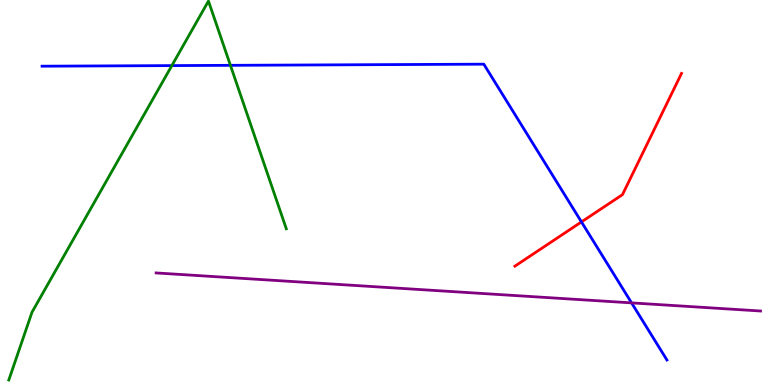[{'lines': ['blue', 'red'], 'intersections': [{'x': 7.5, 'y': 4.24}]}, {'lines': ['green', 'red'], 'intersections': []}, {'lines': ['purple', 'red'], 'intersections': []}, {'lines': ['blue', 'green'], 'intersections': [{'x': 2.22, 'y': 8.3}, {'x': 2.97, 'y': 8.3}]}, {'lines': ['blue', 'purple'], 'intersections': [{'x': 8.15, 'y': 2.13}]}, {'lines': ['green', 'purple'], 'intersections': []}]